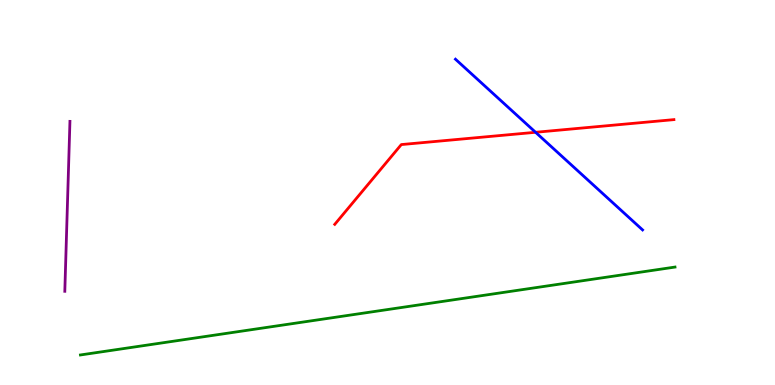[{'lines': ['blue', 'red'], 'intersections': [{'x': 6.91, 'y': 6.56}]}, {'lines': ['green', 'red'], 'intersections': []}, {'lines': ['purple', 'red'], 'intersections': []}, {'lines': ['blue', 'green'], 'intersections': []}, {'lines': ['blue', 'purple'], 'intersections': []}, {'lines': ['green', 'purple'], 'intersections': []}]